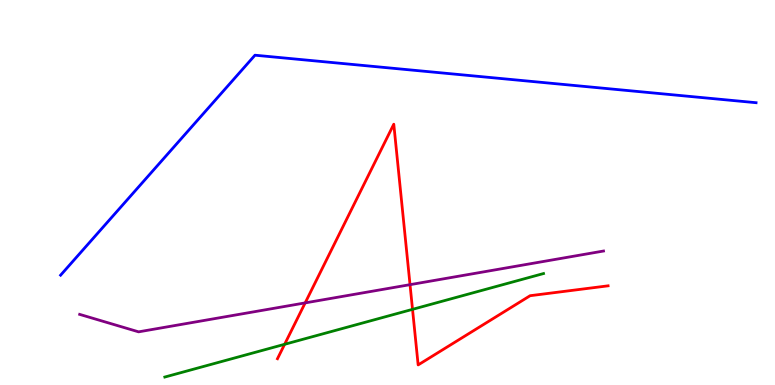[{'lines': ['blue', 'red'], 'intersections': []}, {'lines': ['green', 'red'], 'intersections': [{'x': 3.67, 'y': 1.06}, {'x': 5.32, 'y': 1.97}]}, {'lines': ['purple', 'red'], 'intersections': [{'x': 3.94, 'y': 2.13}, {'x': 5.29, 'y': 2.61}]}, {'lines': ['blue', 'green'], 'intersections': []}, {'lines': ['blue', 'purple'], 'intersections': []}, {'lines': ['green', 'purple'], 'intersections': []}]